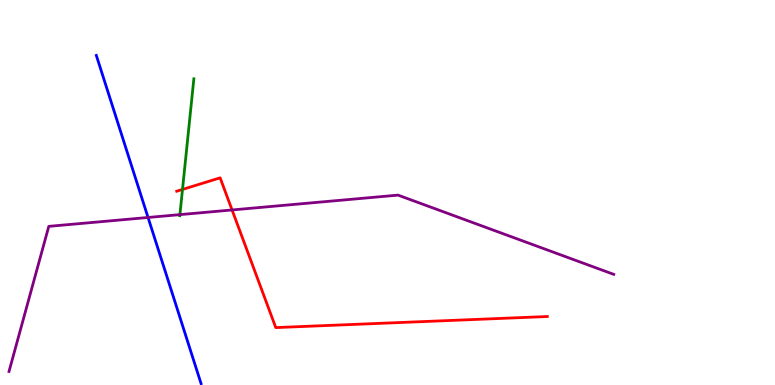[{'lines': ['blue', 'red'], 'intersections': []}, {'lines': ['green', 'red'], 'intersections': [{'x': 2.35, 'y': 5.08}]}, {'lines': ['purple', 'red'], 'intersections': [{'x': 2.99, 'y': 4.55}]}, {'lines': ['blue', 'green'], 'intersections': []}, {'lines': ['blue', 'purple'], 'intersections': [{'x': 1.91, 'y': 4.35}]}, {'lines': ['green', 'purple'], 'intersections': [{'x': 2.32, 'y': 4.43}]}]